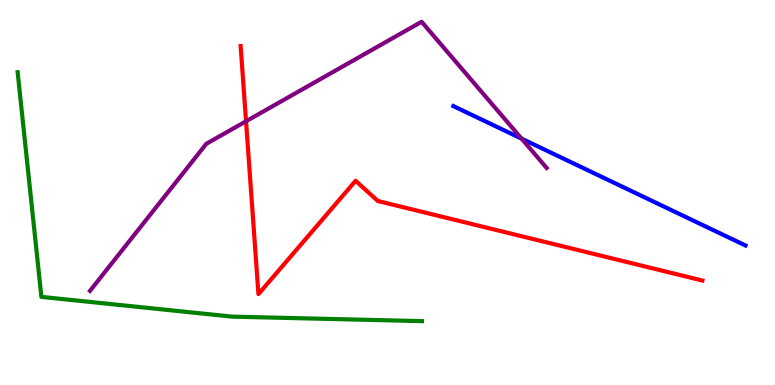[{'lines': ['blue', 'red'], 'intersections': []}, {'lines': ['green', 'red'], 'intersections': []}, {'lines': ['purple', 'red'], 'intersections': [{'x': 3.17, 'y': 6.85}]}, {'lines': ['blue', 'green'], 'intersections': []}, {'lines': ['blue', 'purple'], 'intersections': [{'x': 6.73, 'y': 6.4}]}, {'lines': ['green', 'purple'], 'intersections': []}]